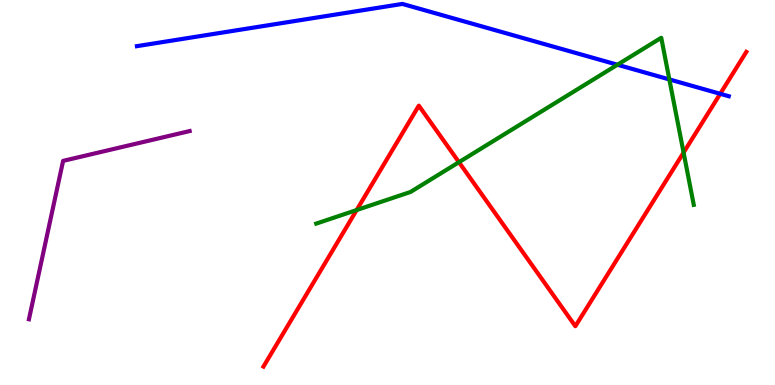[{'lines': ['blue', 'red'], 'intersections': [{'x': 9.29, 'y': 7.56}]}, {'lines': ['green', 'red'], 'intersections': [{'x': 4.6, 'y': 4.54}, {'x': 5.92, 'y': 5.79}, {'x': 8.82, 'y': 6.04}]}, {'lines': ['purple', 'red'], 'intersections': []}, {'lines': ['blue', 'green'], 'intersections': [{'x': 7.97, 'y': 8.32}, {'x': 8.64, 'y': 7.94}]}, {'lines': ['blue', 'purple'], 'intersections': []}, {'lines': ['green', 'purple'], 'intersections': []}]